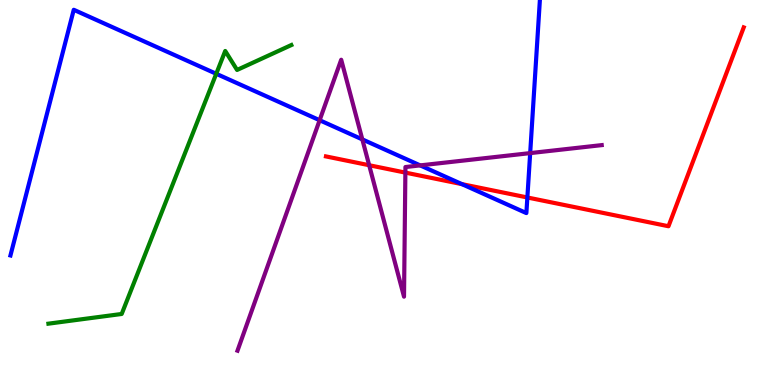[{'lines': ['blue', 'red'], 'intersections': [{'x': 5.96, 'y': 5.22}, {'x': 6.8, 'y': 4.87}]}, {'lines': ['green', 'red'], 'intersections': []}, {'lines': ['purple', 'red'], 'intersections': [{'x': 4.76, 'y': 5.71}, {'x': 5.23, 'y': 5.52}]}, {'lines': ['blue', 'green'], 'intersections': [{'x': 2.79, 'y': 8.08}]}, {'lines': ['blue', 'purple'], 'intersections': [{'x': 4.12, 'y': 6.88}, {'x': 4.68, 'y': 6.38}, {'x': 5.42, 'y': 5.7}, {'x': 6.84, 'y': 6.02}]}, {'lines': ['green', 'purple'], 'intersections': []}]